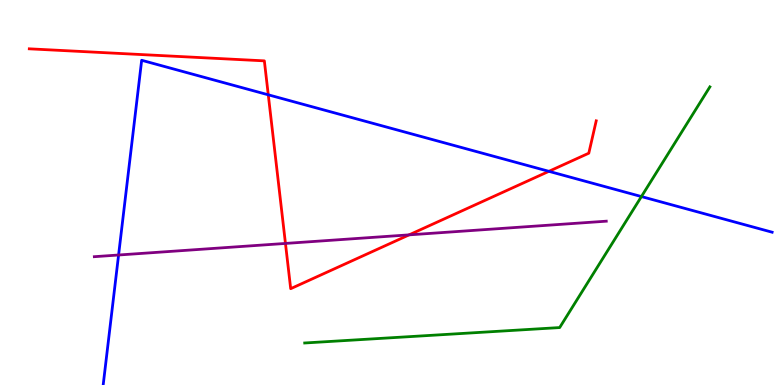[{'lines': ['blue', 'red'], 'intersections': [{'x': 3.46, 'y': 7.54}, {'x': 7.08, 'y': 5.55}]}, {'lines': ['green', 'red'], 'intersections': []}, {'lines': ['purple', 'red'], 'intersections': [{'x': 3.68, 'y': 3.68}, {'x': 5.28, 'y': 3.9}]}, {'lines': ['blue', 'green'], 'intersections': [{'x': 8.28, 'y': 4.89}]}, {'lines': ['blue', 'purple'], 'intersections': [{'x': 1.53, 'y': 3.38}]}, {'lines': ['green', 'purple'], 'intersections': []}]